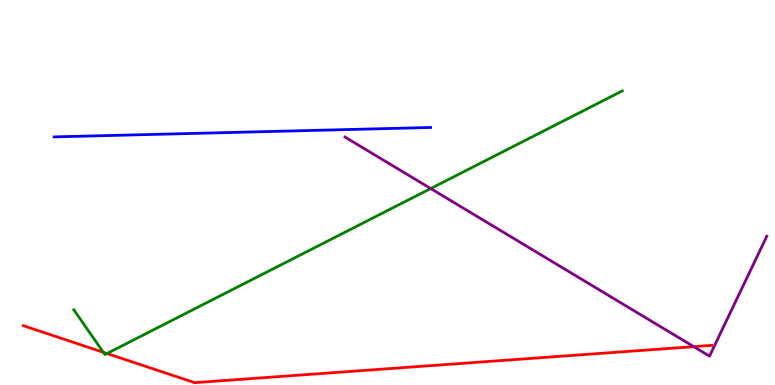[{'lines': ['blue', 'red'], 'intersections': []}, {'lines': ['green', 'red'], 'intersections': [{'x': 1.33, 'y': 0.85}, {'x': 1.38, 'y': 0.818}]}, {'lines': ['purple', 'red'], 'intersections': [{'x': 8.95, 'y': 0.996}]}, {'lines': ['blue', 'green'], 'intersections': []}, {'lines': ['blue', 'purple'], 'intersections': []}, {'lines': ['green', 'purple'], 'intersections': [{'x': 5.56, 'y': 5.1}]}]